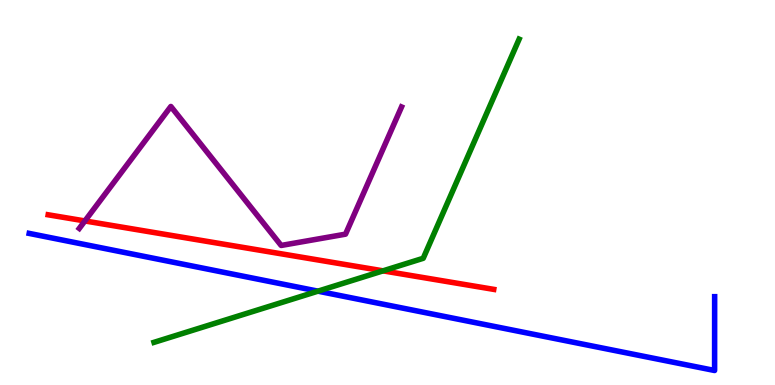[{'lines': ['blue', 'red'], 'intersections': []}, {'lines': ['green', 'red'], 'intersections': [{'x': 4.94, 'y': 2.97}]}, {'lines': ['purple', 'red'], 'intersections': [{'x': 1.1, 'y': 4.26}]}, {'lines': ['blue', 'green'], 'intersections': [{'x': 4.1, 'y': 2.44}]}, {'lines': ['blue', 'purple'], 'intersections': []}, {'lines': ['green', 'purple'], 'intersections': []}]